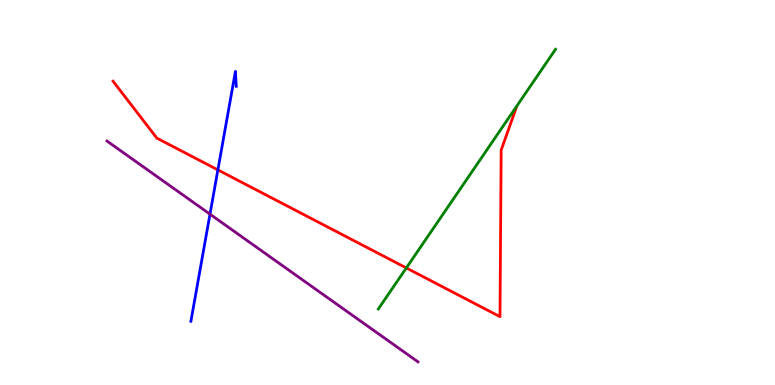[{'lines': ['blue', 'red'], 'intersections': [{'x': 2.81, 'y': 5.59}]}, {'lines': ['green', 'red'], 'intersections': [{'x': 5.24, 'y': 3.04}]}, {'lines': ['purple', 'red'], 'intersections': []}, {'lines': ['blue', 'green'], 'intersections': []}, {'lines': ['blue', 'purple'], 'intersections': [{'x': 2.71, 'y': 4.44}]}, {'lines': ['green', 'purple'], 'intersections': []}]